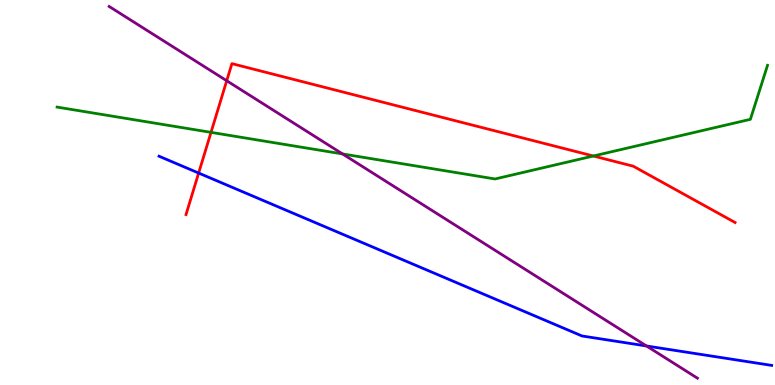[{'lines': ['blue', 'red'], 'intersections': [{'x': 2.56, 'y': 5.51}]}, {'lines': ['green', 'red'], 'intersections': [{'x': 2.72, 'y': 6.56}, {'x': 7.66, 'y': 5.95}]}, {'lines': ['purple', 'red'], 'intersections': [{'x': 2.93, 'y': 7.9}]}, {'lines': ['blue', 'green'], 'intersections': []}, {'lines': ['blue', 'purple'], 'intersections': [{'x': 8.34, 'y': 1.01}]}, {'lines': ['green', 'purple'], 'intersections': [{'x': 4.42, 'y': 6.0}]}]